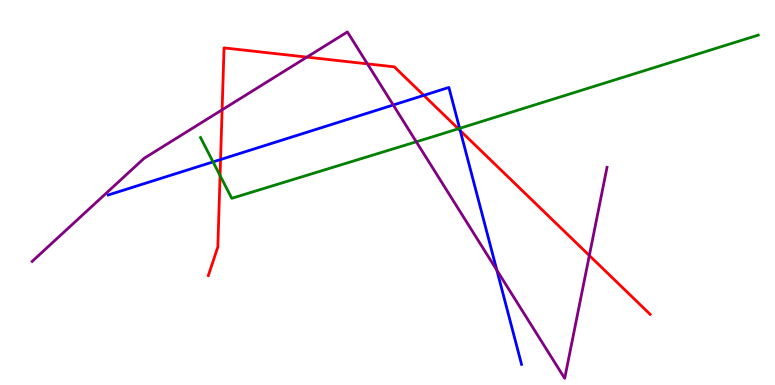[{'lines': ['blue', 'red'], 'intersections': [{'x': 2.85, 'y': 5.86}, {'x': 5.47, 'y': 7.52}, {'x': 5.94, 'y': 6.61}]}, {'lines': ['green', 'red'], 'intersections': [{'x': 2.84, 'y': 5.44}, {'x': 5.91, 'y': 6.66}]}, {'lines': ['purple', 'red'], 'intersections': [{'x': 2.87, 'y': 7.15}, {'x': 3.96, 'y': 8.52}, {'x': 4.74, 'y': 8.34}, {'x': 7.6, 'y': 3.36}]}, {'lines': ['blue', 'green'], 'intersections': [{'x': 2.75, 'y': 5.79}, {'x': 5.93, 'y': 6.67}]}, {'lines': ['blue', 'purple'], 'intersections': [{'x': 5.07, 'y': 7.27}, {'x': 6.41, 'y': 2.98}]}, {'lines': ['green', 'purple'], 'intersections': [{'x': 5.37, 'y': 6.32}]}]